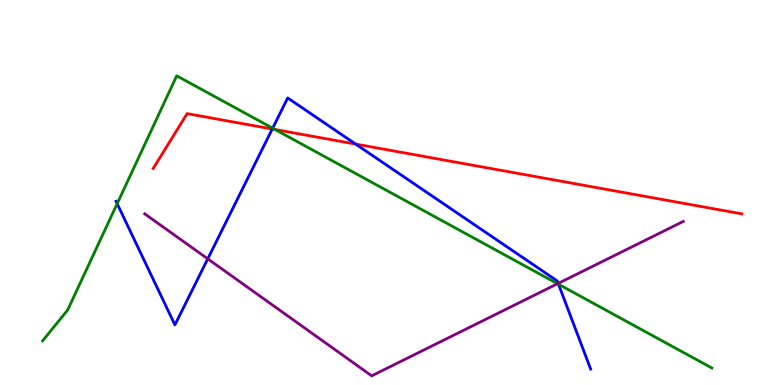[{'lines': ['blue', 'red'], 'intersections': [{'x': 3.51, 'y': 6.65}, {'x': 4.59, 'y': 6.26}]}, {'lines': ['green', 'red'], 'intersections': [{'x': 3.55, 'y': 6.64}]}, {'lines': ['purple', 'red'], 'intersections': []}, {'lines': ['blue', 'green'], 'intersections': [{'x': 1.51, 'y': 4.71}, {'x': 3.52, 'y': 6.67}, {'x': 7.21, 'y': 2.62}]}, {'lines': ['blue', 'purple'], 'intersections': [{'x': 2.68, 'y': 3.28}, {'x': 7.2, 'y': 2.64}]}, {'lines': ['green', 'purple'], 'intersections': [{'x': 7.19, 'y': 2.63}]}]